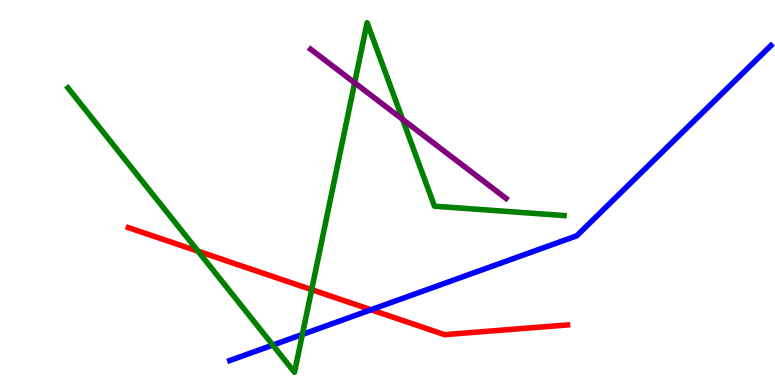[{'lines': ['blue', 'red'], 'intersections': [{'x': 4.79, 'y': 1.95}]}, {'lines': ['green', 'red'], 'intersections': [{'x': 2.56, 'y': 3.48}, {'x': 4.02, 'y': 2.48}]}, {'lines': ['purple', 'red'], 'intersections': []}, {'lines': ['blue', 'green'], 'intersections': [{'x': 3.52, 'y': 1.04}, {'x': 3.9, 'y': 1.31}]}, {'lines': ['blue', 'purple'], 'intersections': []}, {'lines': ['green', 'purple'], 'intersections': [{'x': 4.58, 'y': 7.85}, {'x': 5.2, 'y': 6.9}]}]